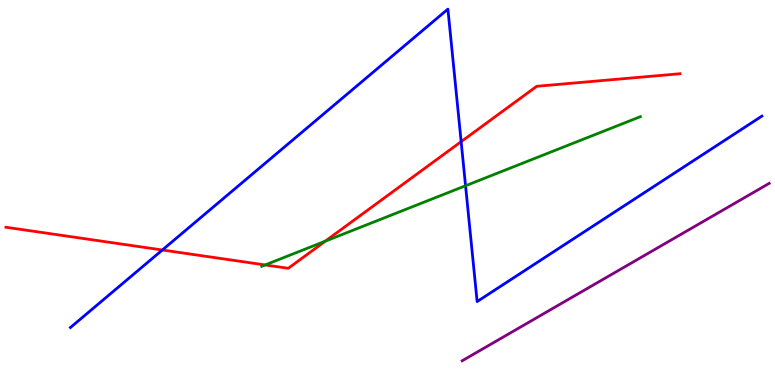[{'lines': ['blue', 'red'], 'intersections': [{'x': 2.09, 'y': 3.51}, {'x': 5.95, 'y': 6.32}]}, {'lines': ['green', 'red'], 'intersections': [{'x': 3.42, 'y': 3.12}, {'x': 4.2, 'y': 3.74}]}, {'lines': ['purple', 'red'], 'intersections': []}, {'lines': ['blue', 'green'], 'intersections': [{'x': 6.01, 'y': 5.18}]}, {'lines': ['blue', 'purple'], 'intersections': []}, {'lines': ['green', 'purple'], 'intersections': []}]